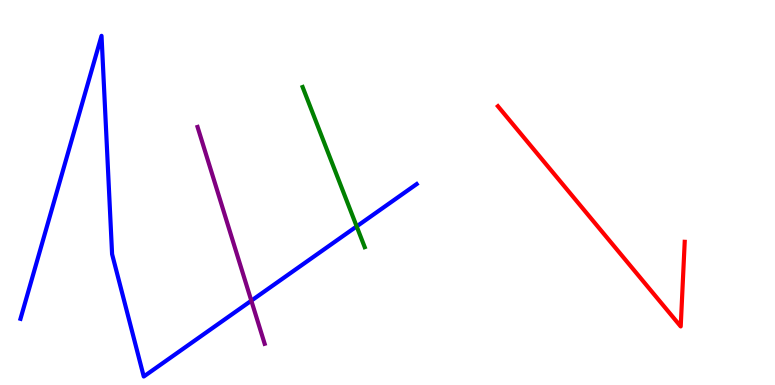[{'lines': ['blue', 'red'], 'intersections': []}, {'lines': ['green', 'red'], 'intersections': []}, {'lines': ['purple', 'red'], 'intersections': []}, {'lines': ['blue', 'green'], 'intersections': [{'x': 4.6, 'y': 4.12}]}, {'lines': ['blue', 'purple'], 'intersections': [{'x': 3.24, 'y': 2.19}]}, {'lines': ['green', 'purple'], 'intersections': []}]